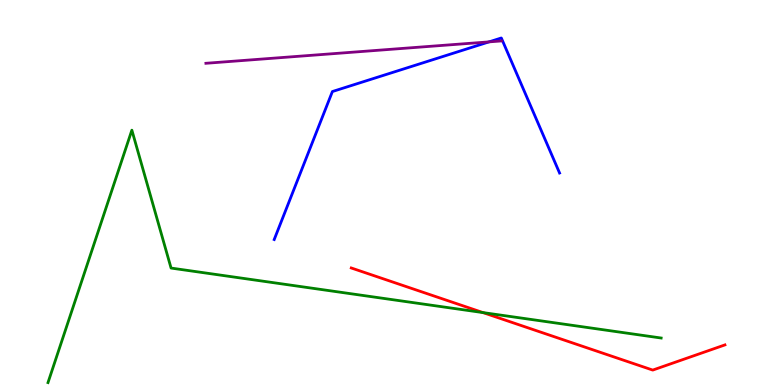[{'lines': ['blue', 'red'], 'intersections': []}, {'lines': ['green', 'red'], 'intersections': [{'x': 6.23, 'y': 1.88}]}, {'lines': ['purple', 'red'], 'intersections': []}, {'lines': ['blue', 'green'], 'intersections': []}, {'lines': ['blue', 'purple'], 'intersections': [{'x': 6.31, 'y': 8.91}]}, {'lines': ['green', 'purple'], 'intersections': []}]